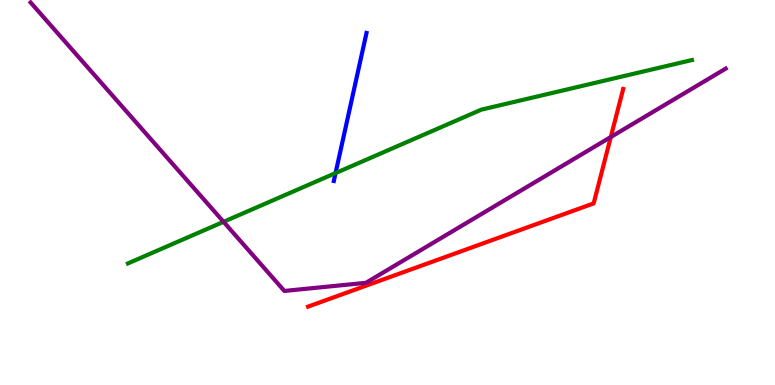[{'lines': ['blue', 'red'], 'intersections': []}, {'lines': ['green', 'red'], 'intersections': []}, {'lines': ['purple', 'red'], 'intersections': [{'x': 7.88, 'y': 6.44}]}, {'lines': ['blue', 'green'], 'intersections': [{'x': 4.33, 'y': 5.5}]}, {'lines': ['blue', 'purple'], 'intersections': []}, {'lines': ['green', 'purple'], 'intersections': [{'x': 2.88, 'y': 4.24}]}]